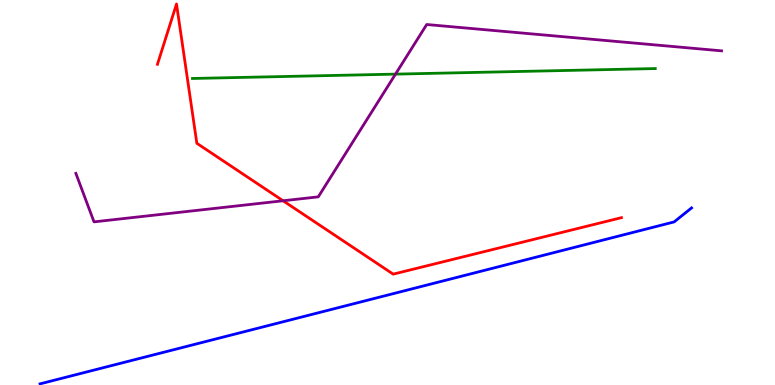[{'lines': ['blue', 'red'], 'intersections': []}, {'lines': ['green', 'red'], 'intersections': []}, {'lines': ['purple', 'red'], 'intersections': [{'x': 3.65, 'y': 4.79}]}, {'lines': ['blue', 'green'], 'intersections': []}, {'lines': ['blue', 'purple'], 'intersections': []}, {'lines': ['green', 'purple'], 'intersections': [{'x': 5.1, 'y': 8.07}]}]